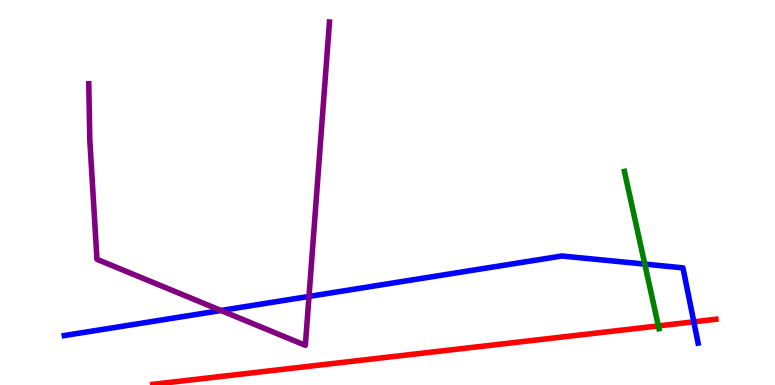[{'lines': ['blue', 'red'], 'intersections': [{'x': 8.95, 'y': 1.64}]}, {'lines': ['green', 'red'], 'intersections': [{'x': 8.5, 'y': 1.53}]}, {'lines': ['purple', 'red'], 'intersections': []}, {'lines': ['blue', 'green'], 'intersections': [{'x': 8.32, 'y': 3.14}]}, {'lines': ['blue', 'purple'], 'intersections': [{'x': 2.85, 'y': 1.94}, {'x': 3.99, 'y': 2.3}]}, {'lines': ['green', 'purple'], 'intersections': []}]